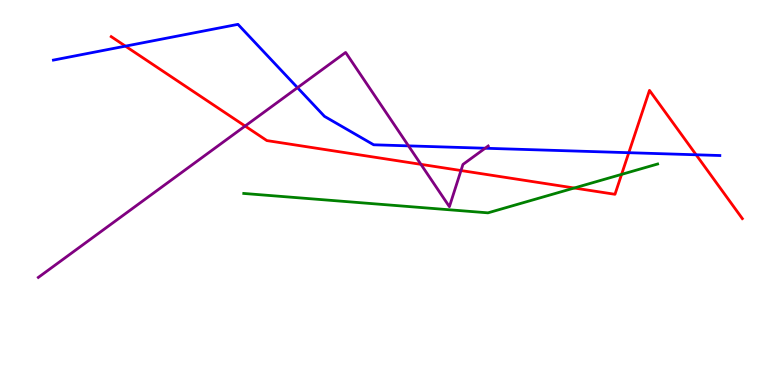[{'lines': ['blue', 'red'], 'intersections': [{'x': 1.62, 'y': 8.8}, {'x': 8.11, 'y': 6.03}, {'x': 8.98, 'y': 5.98}]}, {'lines': ['green', 'red'], 'intersections': [{'x': 7.41, 'y': 5.12}, {'x': 8.02, 'y': 5.47}]}, {'lines': ['purple', 'red'], 'intersections': [{'x': 3.16, 'y': 6.73}, {'x': 5.43, 'y': 5.73}, {'x': 5.95, 'y': 5.57}]}, {'lines': ['blue', 'green'], 'intersections': []}, {'lines': ['blue', 'purple'], 'intersections': [{'x': 3.84, 'y': 7.72}, {'x': 5.27, 'y': 6.21}, {'x': 6.26, 'y': 6.15}]}, {'lines': ['green', 'purple'], 'intersections': []}]